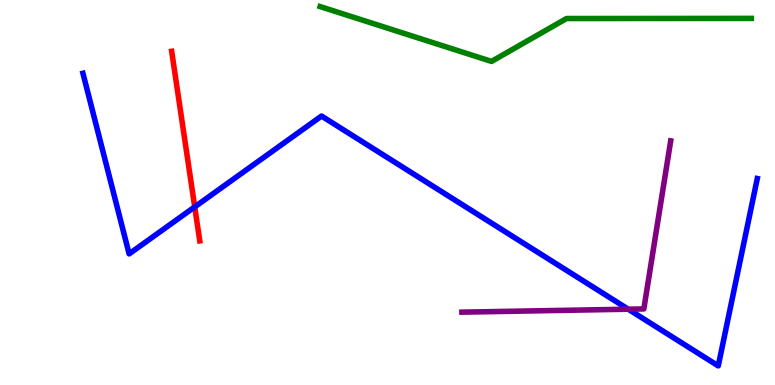[{'lines': ['blue', 'red'], 'intersections': [{'x': 2.51, 'y': 4.63}]}, {'lines': ['green', 'red'], 'intersections': []}, {'lines': ['purple', 'red'], 'intersections': []}, {'lines': ['blue', 'green'], 'intersections': []}, {'lines': ['blue', 'purple'], 'intersections': [{'x': 8.11, 'y': 1.97}]}, {'lines': ['green', 'purple'], 'intersections': []}]